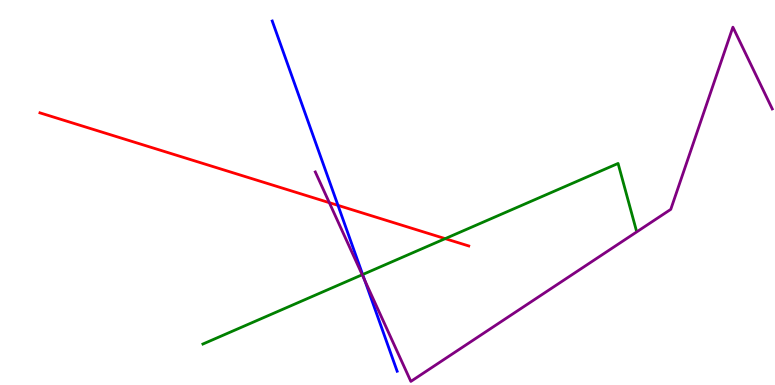[{'lines': ['blue', 'red'], 'intersections': [{'x': 4.36, 'y': 4.67}]}, {'lines': ['green', 'red'], 'intersections': [{'x': 5.74, 'y': 3.8}]}, {'lines': ['purple', 'red'], 'intersections': [{'x': 4.25, 'y': 4.74}]}, {'lines': ['blue', 'green'], 'intersections': [{'x': 4.68, 'y': 2.87}]}, {'lines': ['blue', 'purple'], 'intersections': [{'x': 4.71, 'y': 2.72}]}, {'lines': ['green', 'purple'], 'intersections': [{'x': 4.67, 'y': 2.86}]}]